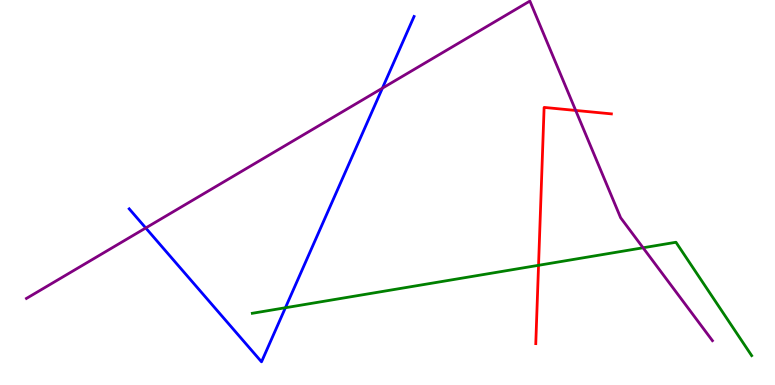[{'lines': ['blue', 'red'], 'intersections': []}, {'lines': ['green', 'red'], 'intersections': [{'x': 6.95, 'y': 3.11}]}, {'lines': ['purple', 'red'], 'intersections': [{'x': 7.43, 'y': 7.13}]}, {'lines': ['blue', 'green'], 'intersections': [{'x': 3.68, 'y': 2.01}]}, {'lines': ['blue', 'purple'], 'intersections': [{'x': 1.88, 'y': 4.08}, {'x': 4.93, 'y': 7.71}]}, {'lines': ['green', 'purple'], 'intersections': [{'x': 8.3, 'y': 3.56}]}]